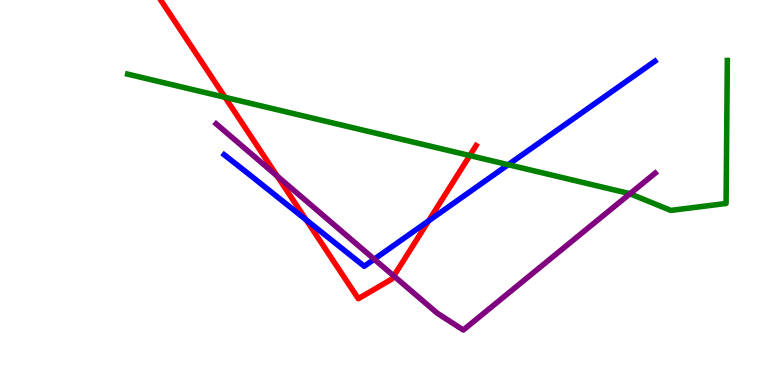[{'lines': ['blue', 'red'], 'intersections': [{'x': 3.95, 'y': 4.29}, {'x': 5.53, 'y': 4.26}]}, {'lines': ['green', 'red'], 'intersections': [{'x': 2.9, 'y': 7.47}, {'x': 6.06, 'y': 5.96}]}, {'lines': ['purple', 'red'], 'intersections': [{'x': 3.58, 'y': 5.43}, {'x': 5.08, 'y': 2.83}]}, {'lines': ['blue', 'green'], 'intersections': [{'x': 6.56, 'y': 5.72}]}, {'lines': ['blue', 'purple'], 'intersections': [{'x': 4.83, 'y': 3.27}]}, {'lines': ['green', 'purple'], 'intersections': [{'x': 8.13, 'y': 4.97}]}]